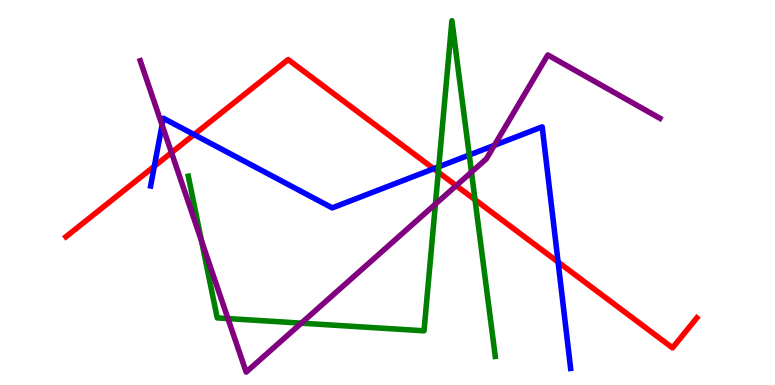[{'lines': ['blue', 'red'], 'intersections': [{'x': 1.99, 'y': 5.68}, {'x': 2.5, 'y': 6.5}, {'x': 5.6, 'y': 5.62}, {'x': 7.2, 'y': 3.19}]}, {'lines': ['green', 'red'], 'intersections': [{'x': 5.66, 'y': 5.53}, {'x': 6.13, 'y': 4.81}]}, {'lines': ['purple', 'red'], 'intersections': [{'x': 2.21, 'y': 6.04}, {'x': 5.89, 'y': 5.18}]}, {'lines': ['blue', 'green'], 'intersections': [{'x': 5.66, 'y': 5.67}, {'x': 6.05, 'y': 5.97}]}, {'lines': ['blue', 'purple'], 'intersections': [{'x': 2.09, 'y': 6.75}, {'x': 6.38, 'y': 6.23}]}, {'lines': ['green', 'purple'], 'intersections': [{'x': 2.6, 'y': 3.75}, {'x': 2.94, 'y': 1.73}, {'x': 3.89, 'y': 1.61}, {'x': 5.62, 'y': 4.7}, {'x': 6.08, 'y': 5.53}]}]